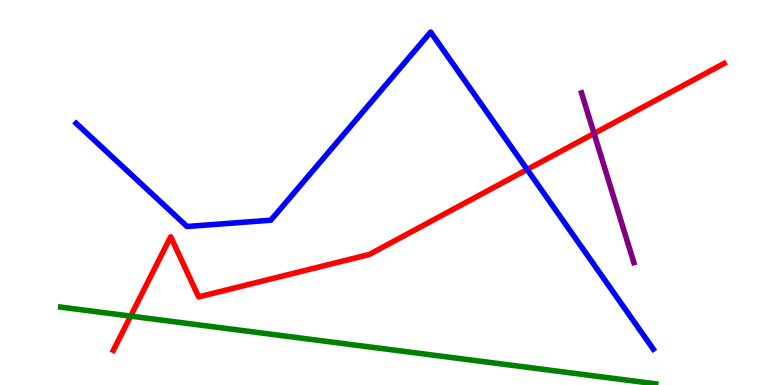[{'lines': ['blue', 'red'], 'intersections': [{'x': 6.8, 'y': 5.6}]}, {'lines': ['green', 'red'], 'intersections': [{'x': 1.69, 'y': 1.79}]}, {'lines': ['purple', 'red'], 'intersections': [{'x': 7.67, 'y': 6.53}]}, {'lines': ['blue', 'green'], 'intersections': []}, {'lines': ['blue', 'purple'], 'intersections': []}, {'lines': ['green', 'purple'], 'intersections': []}]